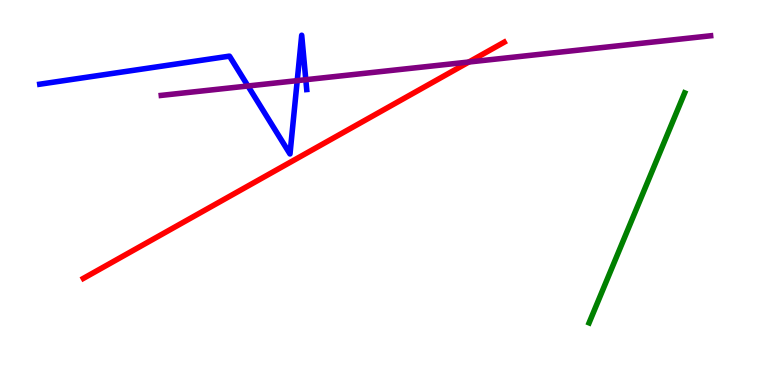[{'lines': ['blue', 'red'], 'intersections': []}, {'lines': ['green', 'red'], 'intersections': []}, {'lines': ['purple', 'red'], 'intersections': [{'x': 6.05, 'y': 8.39}]}, {'lines': ['blue', 'green'], 'intersections': []}, {'lines': ['blue', 'purple'], 'intersections': [{'x': 3.2, 'y': 7.77}, {'x': 3.84, 'y': 7.91}, {'x': 3.95, 'y': 7.93}]}, {'lines': ['green', 'purple'], 'intersections': []}]